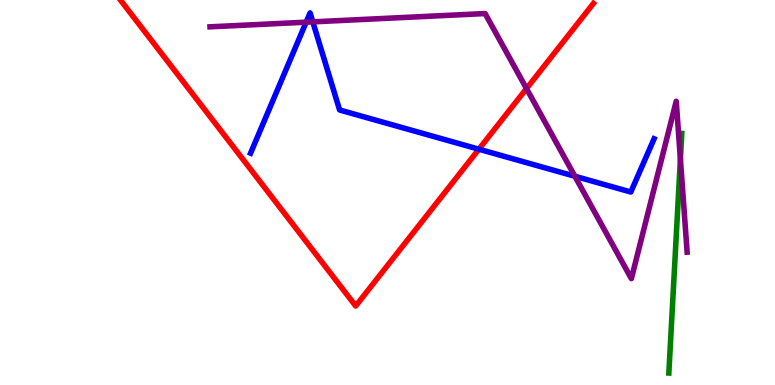[{'lines': ['blue', 'red'], 'intersections': [{'x': 6.18, 'y': 6.12}]}, {'lines': ['green', 'red'], 'intersections': []}, {'lines': ['purple', 'red'], 'intersections': [{'x': 6.79, 'y': 7.7}]}, {'lines': ['blue', 'green'], 'intersections': []}, {'lines': ['blue', 'purple'], 'intersections': [{'x': 3.95, 'y': 9.42}, {'x': 4.04, 'y': 9.43}, {'x': 7.42, 'y': 5.42}]}, {'lines': ['green', 'purple'], 'intersections': [{'x': 8.78, 'y': 5.87}]}]